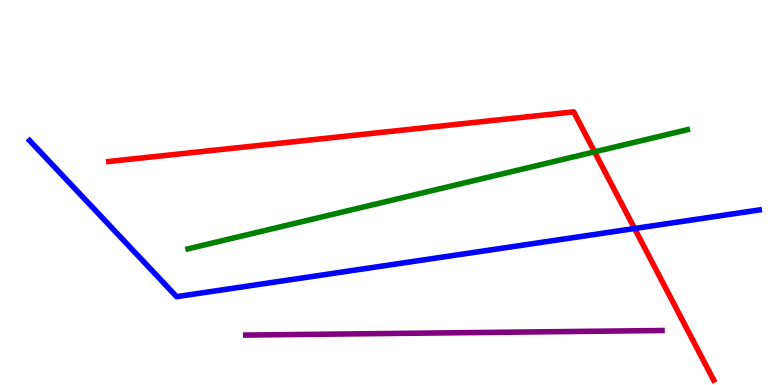[{'lines': ['blue', 'red'], 'intersections': [{'x': 8.19, 'y': 4.06}]}, {'lines': ['green', 'red'], 'intersections': [{'x': 7.67, 'y': 6.06}]}, {'lines': ['purple', 'red'], 'intersections': []}, {'lines': ['blue', 'green'], 'intersections': []}, {'lines': ['blue', 'purple'], 'intersections': []}, {'lines': ['green', 'purple'], 'intersections': []}]